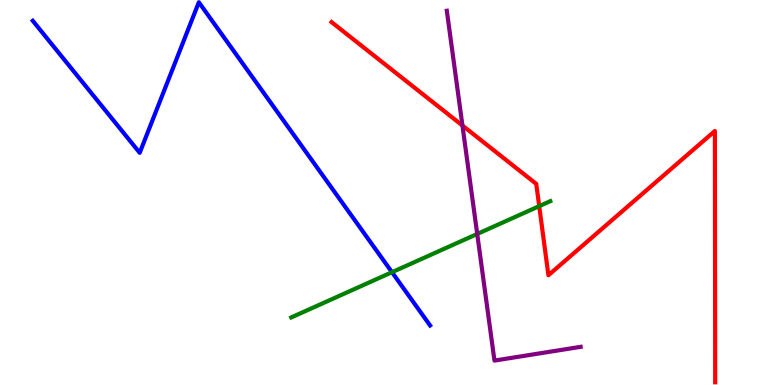[{'lines': ['blue', 'red'], 'intersections': []}, {'lines': ['green', 'red'], 'intersections': [{'x': 6.96, 'y': 4.65}]}, {'lines': ['purple', 'red'], 'intersections': [{'x': 5.97, 'y': 6.74}]}, {'lines': ['blue', 'green'], 'intersections': [{'x': 5.06, 'y': 2.93}]}, {'lines': ['blue', 'purple'], 'intersections': []}, {'lines': ['green', 'purple'], 'intersections': [{'x': 6.16, 'y': 3.92}]}]